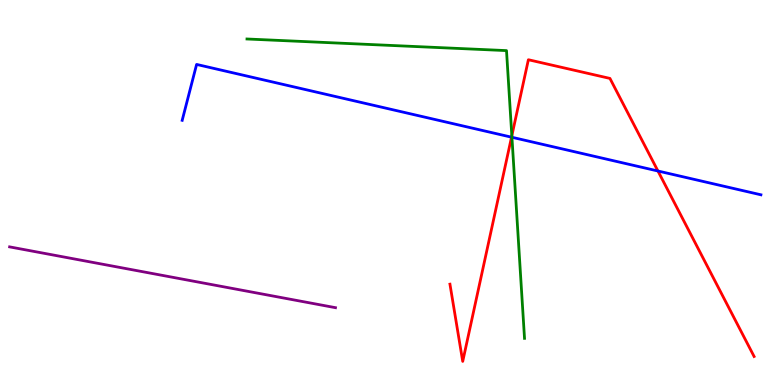[{'lines': ['blue', 'red'], 'intersections': [{'x': 6.6, 'y': 6.44}, {'x': 8.49, 'y': 5.56}]}, {'lines': ['green', 'red'], 'intersections': [{'x': 6.6, 'y': 6.47}]}, {'lines': ['purple', 'red'], 'intersections': []}, {'lines': ['blue', 'green'], 'intersections': [{'x': 6.61, 'y': 6.43}]}, {'lines': ['blue', 'purple'], 'intersections': []}, {'lines': ['green', 'purple'], 'intersections': []}]